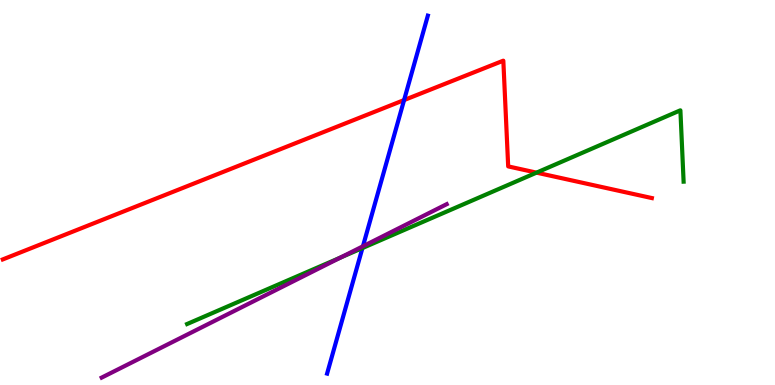[{'lines': ['blue', 'red'], 'intersections': [{'x': 5.21, 'y': 7.4}]}, {'lines': ['green', 'red'], 'intersections': [{'x': 6.92, 'y': 5.52}]}, {'lines': ['purple', 'red'], 'intersections': []}, {'lines': ['blue', 'green'], 'intersections': [{'x': 4.68, 'y': 3.56}]}, {'lines': ['blue', 'purple'], 'intersections': [{'x': 4.68, 'y': 3.6}]}, {'lines': ['green', 'purple'], 'intersections': [{'x': 4.39, 'y': 3.31}]}]